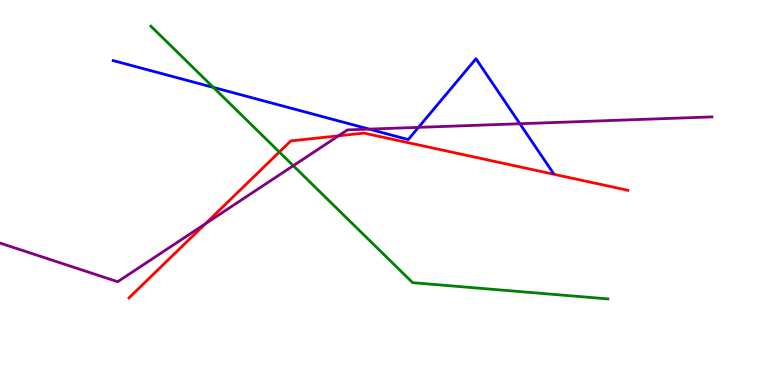[{'lines': ['blue', 'red'], 'intersections': []}, {'lines': ['green', 'red'], 'intersections': [{'x': 3.6, 'y': 6.05}]}, {'lines': ['purple', 'red'], 'intersections': [{'x': 2.65, 'y': 4.19}, {'x': 4.37, 'y': 6.47}]}, {'lines': ['blue', 'green'], 'intersections': [{'x': 2.75, 'y': 7.73}]}, {'lines': ['blue', 'purple'], 'intersections': [{'x': 4.76, 'y': 6.65}, {'x': 5.4, 'y': 6.69}, {'x': 6.71, 'y': 6.79}]}, {'lines': ['green', 'purple'], 'intersections': [{'x': 3.78, 'y': 5.7}]}]